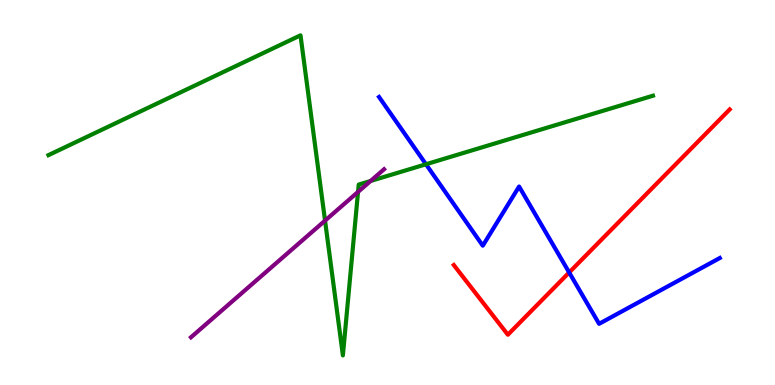[{'lines': ['blue', 'red'], 'intersections': [{'x': 7.34, 'y': 2.92}]}, {'lines': ['green', 'red'], 'intersections': []}, {'lines': ['purple', 'red'], 'intersections': []}, {'lines': ['blue', 'green'], 'intersections': [{'x': 5.5, 'y': 5.73}]}, {'lines': ['blue', 'purple'], 'intersections': []}, {'lines': ['green', 'purple'], 'intersections': [{'x': 4.19, 'y': 4.27}, {'x': 4.62, 'y': 5.02}, {'x': 4.78, 'y': 5.3}]}]